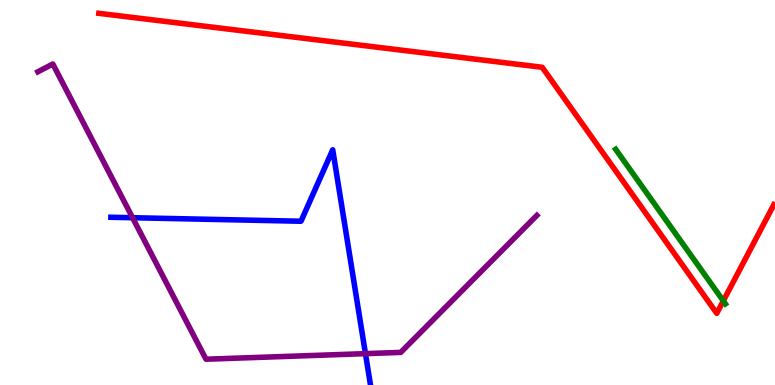[{'lines': ['blue', 'red'], 'intersections': []}, {'lines': ['green', 'red'], 'intersections': [{'x': 9.33, 'y': 2.18}]}, {'lines': ['purple', 'red'], 'intersections': []}, {'lines': ['blue', 'green'], 'intersections': []}, {'lines': ['blue', 'purple'], 'intersections': [{'x': 1.71, 'y': 4.34}, {'x': 4.72, 'y': 0.815}]}, {'lines': ['green', 'purple'], 'intersections': []}]